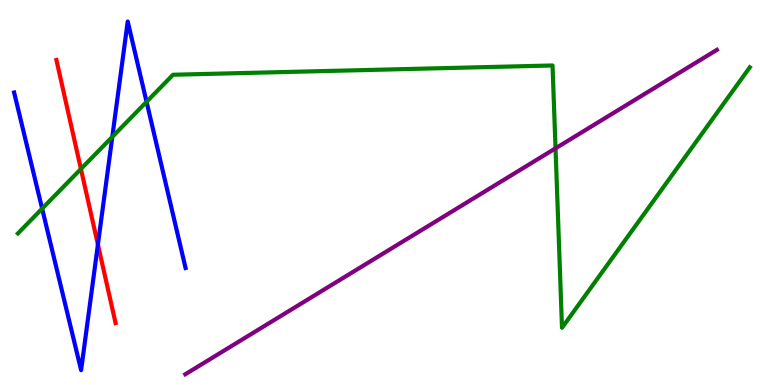[{'lines': ['blue', 'red'], 'intersections': [{'x': 1.26, 'y': 3.65}]}, {'lines': ['green', 'red'], 'intersections': [{'x': 1.04, 'y': 5.61}]}, {'lines': ['purple', 'red'], 'intersections': []}, {'lines': ['blue', 'green'], 'intersections': [{'x': 0.544, 'y': 4.58}, {'x': 1.45, 'y': 6.45}, {'x': 1.89, 'y': 7.36}]}, {'lines': ['blue', 'purple'], 'intersections': []}, {'lines': ['green', 'purple'], 'intersections': [{'x': 7.17, 'y': 6.15}]}]